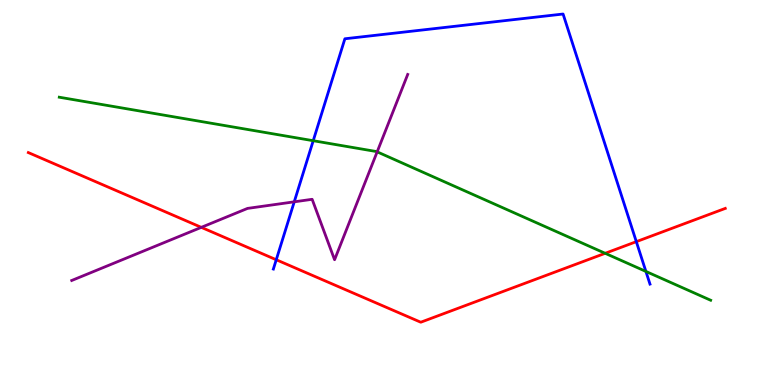[{'lines': ['blue', 'red'], 'intersections': [{'x': 3.56, 'y': 3.25}, {'x': 8.21, 'y': 3.72}]}, {'lines': ['green', 'red'], 'intersections': [{'x': 7.81, 'y': 3.42}]}, {'lines': ['purple', 'red'], 'intersections': [{'x': 2.6, 'y': 4.09}]}, {'lines': ['blue', 'green'], 'intersections': [{'x': 4.04, 'y': 6.35}, {'x': 8.33, 'y': 2.95}]}, {'lines': ['blue', 'purple'], 'intersections': [{'x': 3.8, 'y': 4.76}]}, {'lines': ['green', 'purple'], 'intersections': [{'x': 4.87, 'y': 6.06}]}]